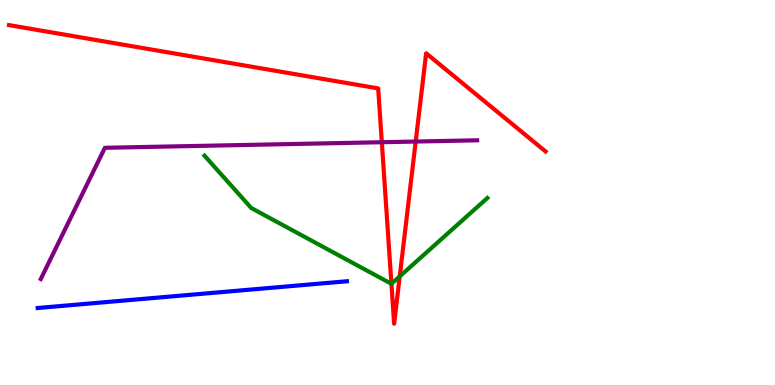[{'lines': ['blue', 'red'], 'intersections': []}, {'lines': ['green', 'red'], 'intersections': [{'x': 5.05, 'y': 2.63}, {'x': 5.16, 'y': 2.82}]}, {'lines': ['purple', 'red'], 'intersections': [{'x': 4.93, 'y': 6.31}, {'x': 5.36, 'y': 6.32}]}, {'lines': ['blue', 'green'], 'intersections': []}, {'lines': ['blue', 'purple'], 'intersections': []}, {'lines': ['green', 'purple'], 'intersections': []}]